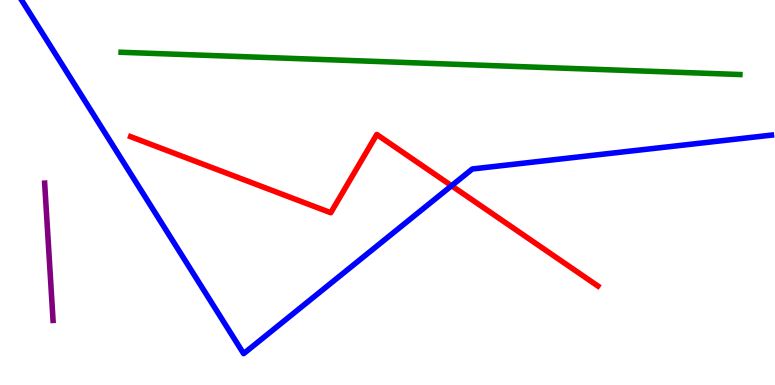[{'lines': ['blue', 'red'], 'intersections': [{'x': 5.83, 'y': 5.18}]}, {'lines': ['green', 'red'], 'intersections': []}, {'lines': ['purple', 'red'], 'intersections': []}, {'lines': ['blue', 'green'], 'intersections': []}, {'lines': ['blue', 'purple'], 'intersections': []}, {'lines': ['green', 'purple'], 'intersections': []}]